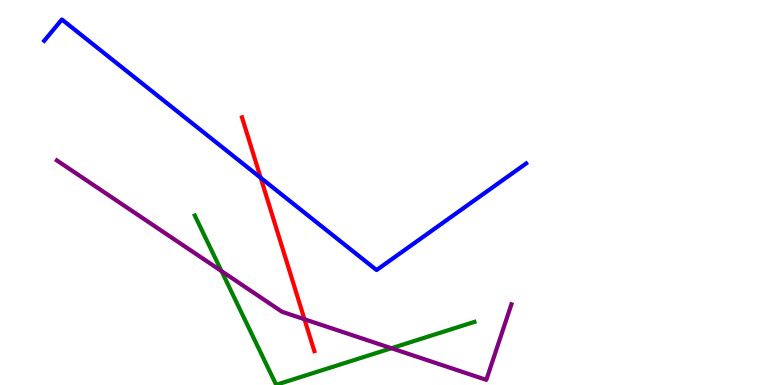[{'lines': ['blue', 'red'], 'intersections': [{'x': 3.36, 'y': 5.38}]}, {'lines': ['green', 'red'], 'intersections': []}, {'lines': ['purple', 'red'], 'intersections': [{'x': 3.93, 'y': 1.71}]}, {'lines': ['blue', 'green'], 'intersections': []}, {'lines': ['blue', 'purple'], 'intersections': []}, {'lines': ['green', 'purple'], 'intersections': [{'x': 2.86, 'y': 2.96}, {'x': 5.05, 'y': 0.955}]}]